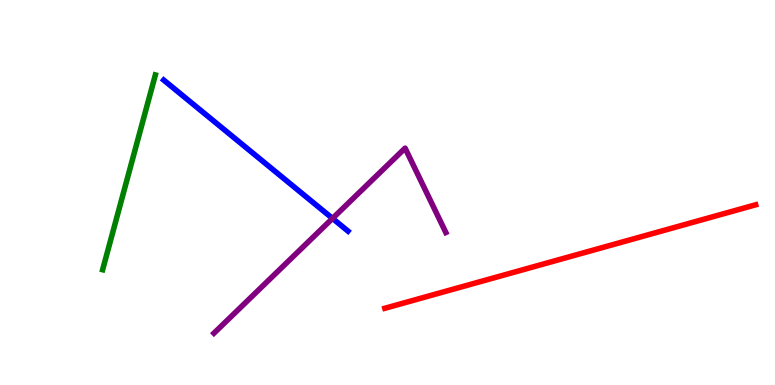[{'lines': ['blue', 'red'], 'intersections': []}, {'lines': ['green', 'red'], 'intersections': []}, {'lines': ['purple', 'red'], 'intersections': []}, {'lines': ['blue', 'green'], 'intersections': []}, {'lines': ['blue', 'purple'], 'intersections': [{'x': 4.29, 'y': 4.33}]}, {'lines': ['green', 'purple'], 'intersections': []}]